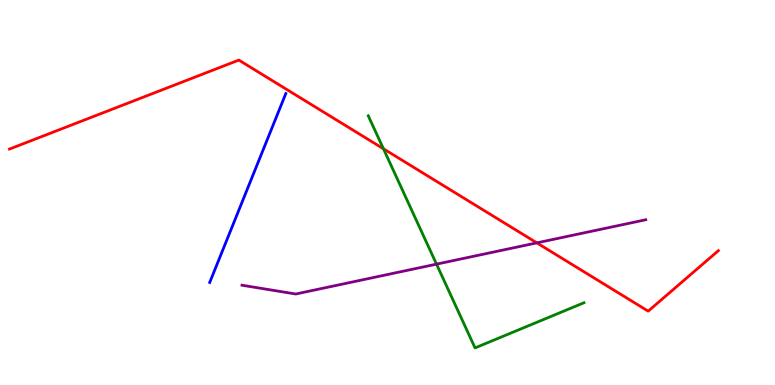[{'lines': ['blue', 'red'], 'intersections': []}, {'lines': ['green', 'red'], 'intersections': [{'x': 4.95, 'y': 6.14}]}, {'lines': ['purple', 'red'], 'intersections': [{'x': 6.93, 'y': 3.69}]}, {'lines': ['blue', 'green'], 'intersections': []}, {'lines': ['blue', 'purple'], 'intersections': []}, {'lines': ['green', 'purple'], 'intersections': [{'x': 5.63, 'y': 3.14}]}]